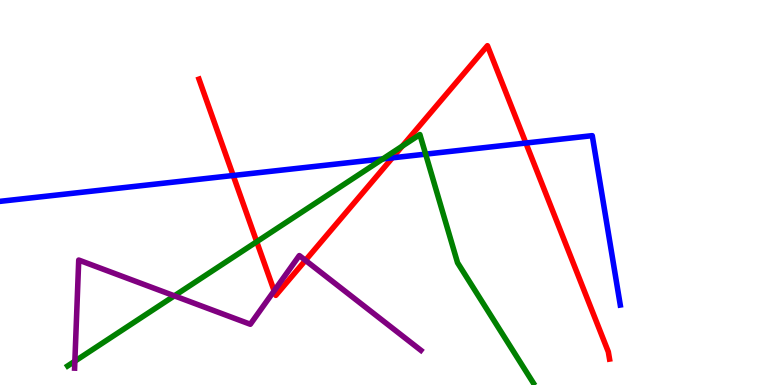[{'lines': ['blue', 'red'], 'intersections': [{'x': 3.01, 'y': 5.44}, {'x': 5.06, 'y': 5.9}, {'x': 6.79, 'y': 6.29}]}, {'lines': ['green', 'red'], 'intersections': [{'x': 3.31, 'y': 3.72}, {'x': 5.19, 'y': 6.21}]}, {'lines': ['purple', 'red'], 'intersections': [{'x': 3.54, 'y': 2.45}, {'x': 3.94, 'y': 3.24}]}, {'lines': ['blue', 'green'], 'intersections': [{'x': 4.94, 'y': 5.87}, {'x': 5.49, 'y': 6.0}]}, {'lines': ['blue', 'purple'], 'intersections': []}, {'lines': ['green', 'purple'], 'intersections': [{'x': 0.966, 'y': 0.618}, {'x': 2.25, 'y': 2.32}]}]